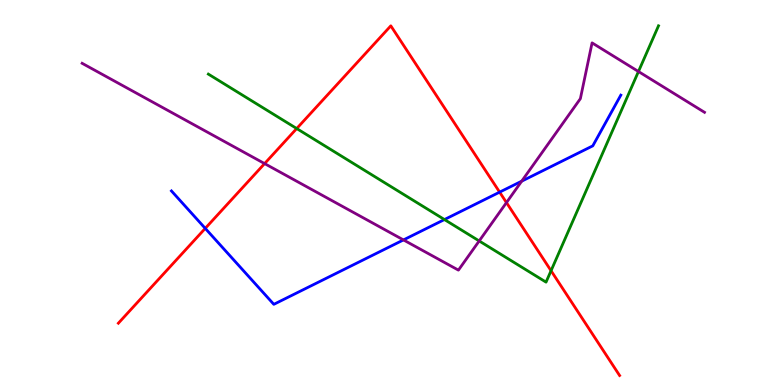[{'lines': ['blue', 'red'], 'intersections': [{'x': 2.65, 'y': 4.07}, {'x': 6.45, 'y': 5.01}]}, {'lines': ['green', 'red'], 'intersections': [{'x': 3.83, 'y': 6.66}, {'x': 7.11, 'y': 2.97}]}, {'lines': ['purple', 'red'], 'intersections': [{'x': 3.41, 'y': 5.75}, {'x': 6.54, 'y': 4.74}]}, {'lines': ['blue', 'green'], 'intersections': [{'x': 5.73, 'y': 4.3}]}, {'lines': ['blue', 'purple'], 'intersections': [{'x': 5.21, 'y': 3.77}, {'x': 6.73, 'y': 5.29}]}, {'lines': ['green', 'purple'], 'intersections': [{'x': 6.18, 'y': 3.74}, {'x': 8.24, 'y': 8.14}]}]